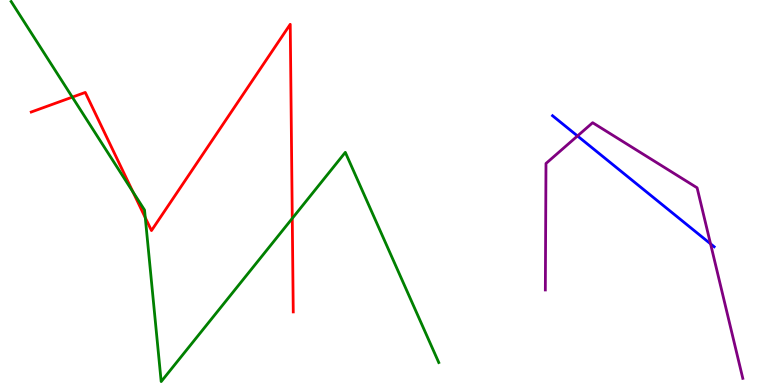[{'lines': ['blue', 'red'], 'intersections': []}, {'lines': ['green', 'red'], 'intersections': [{'x': 0.933, 'y': 7.48}, {'x': 1.72, 'y': 5.02}, {'x': 1.87, 'y': 4.35}, {'x': 3.77, 'y': 4.33}]}, {'lines': ['purple', 'red'], 'intersections': []}, {'lines': ['blue', 'green'], 'intersections': []}, {'lines': ['blue', 'purple'], 'intersections': [{'x': 7.45, 'y': 6.47}, {'x': 9.17, 'y': 3.67}]}, {'lines': ['green', 'purple'], 'intersections': []}]